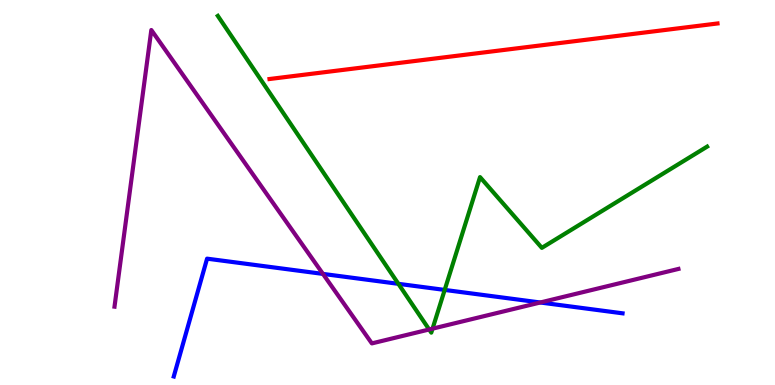[{'lines': ['blue', 'red'], 'intersections': []}, {'lines': ['green', 'red'], 'intersections': []}, {'lines': ['purple', 'red'], 'intersections': []}, {'lines': ['blue', 'green'], 'intersections': [{'x': 5.14, 'y': 2.63}, {'x': 5.74, 'y': 2.47}]}, {'lines': ['blue', 'purple'], 'intersections': [{'x': 4.17, 'y': 2.89}, {'x': 6.97, 'y': 2.14}]}, {'lines': ['green', 'purple'], 'intersections': [{'x': 5.54, 'y': 1.44}, {'x': 5.58, 'y': 1.46}]}]